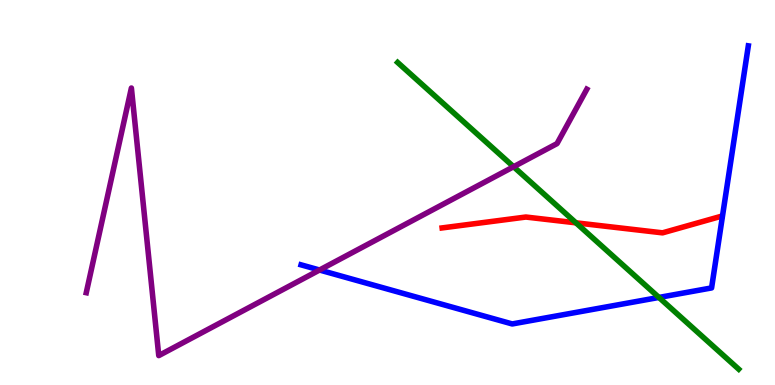[{'lines': ['blue', 'red'], 'intersections': []}, {'lines': ['green', 'red'], 'intersections': [{'x': 7.43, 'y': 4.21}]}, {'lines': ['purple', 'red'], 'intersections': []}, {'lines': ['blue', 'green'], 'intersections': [{'x': 8.5, 'y': 2.27}]}, {'lines': ['blue', 'purple'], 'intersections': [{'x': 4.12, 'y': 2.99}]}, {'lines': ['green', 'purple'], 'intersections': [{'x': 6.63, 'y': 5.67}]}]